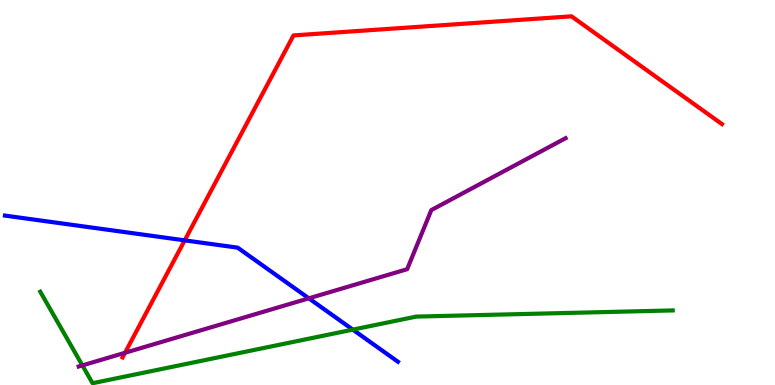[{'lines': ['blue', 'red'], 'intersections': [{'x': 2.38, 'y': 3.76}]}, {'lines': ['green', 'red'], 'intersections': []}, {'lines': ['purple', 'red'], 'intersections': [{'x': 1.61, 'y': 0.837}]}, {'lines': ['blue', 'green'], 'intersections': [{'x': 4.55, 'y': 1.44}]}, {'lines': ['blue', 'purple'], 'intersections': [{'x': 3.98, 'y': 2.25}]}, {'lines': ['green', 'purple'], 'intersections': [{'x': 1.06, 'y': 0.509}]}]